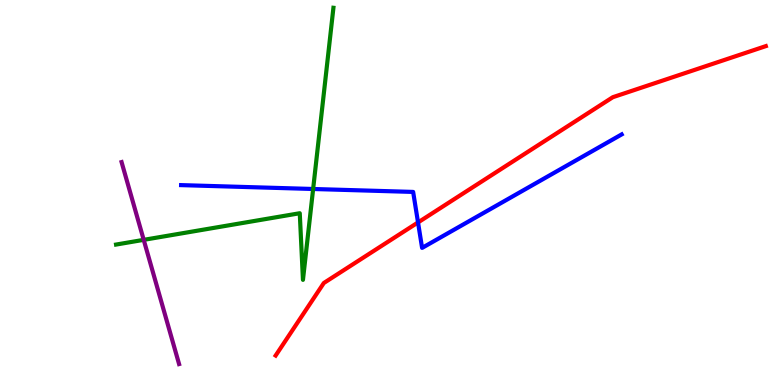[{'lines': ['blue', 'red'], 'intersections': [{'x': 5.39, 'y': 4.22}]}, {'lines': ['green', 'red'], 'intersections': []}, {'lines': ['purple', 'red'], 'intersections': []}, {'lines': ['blue', 'green'], 'intersections': [{'x': 4.04, 'y': 5.09}]}, {'lines': ['blue', 'purple'], 'intersections': []}, {'lines': ['green', 'purple'], 'intersections': [{'x': 1.85, 'y': 3.77}]}]